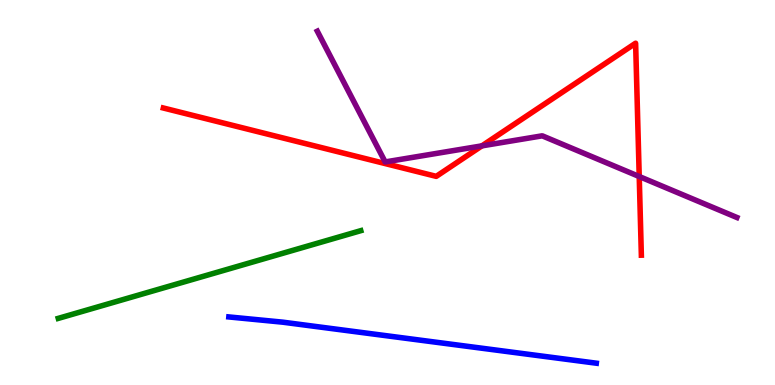[{'lines': ['blue', 'red'], 'intersections': []}, {'lines': ['green', 'red'], 'intersections': []}, {'lines': ['purple', 'red'], 'intersections': [{'x': 6.22, 'y': 6.21}, {'x': 8.25, 'y': 5.42}]}, {'lines': ['blue', 'green'], 'intersections': []}, {'lines': ['blue', 'purple'], 'intersections': []}, {'lines': ['green', 'purple'], 'intersections': []}]